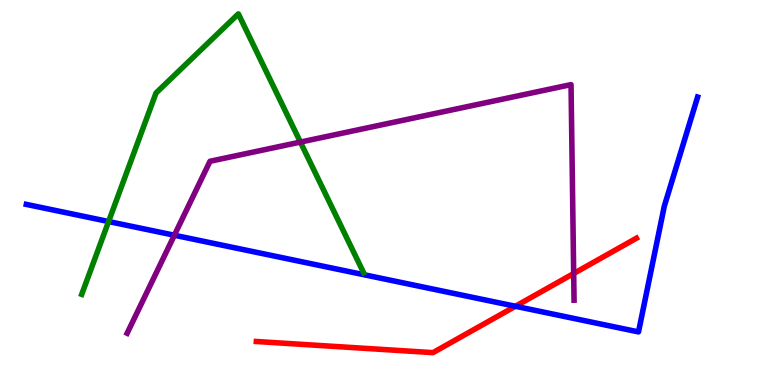[{'lines': ['blue', 'red'], 'intersections': [{'x': 6.65, 'y': 2.05}]}, {'lines': ['green', 'red'], 'intersections': []}, {'lines': ['purple', 'red'], 'intersections': [{'x': 7.4, 'y': 2.9}]}, {'lines': ['blue', 'green'], 'intersections': [{'x': 1.4, 'y': 4.25}]}, {'lines': ['blue', 'purple'], 'intersections': [{'x': 2.25, 'y': 3.89}]}, {'lines': ['green', 'purple'], 'intersections': [{'x': 3.88, 'y': 6.31}]}]